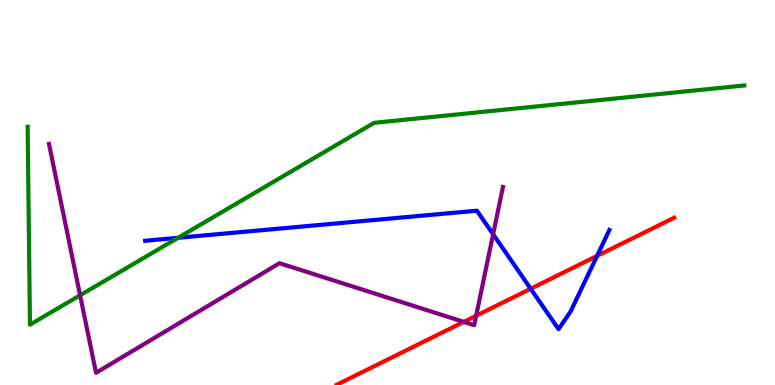[{'lines': ['blue', 'red'], 'intersections': [{'x': 6.85, 'y': 2.5}, {'x': 7.7, 'y': 3.35}]}, {'lines': ['green', 'red'], 'intersections': []}, {'lines': ['purple', 'red'], 'intersections': [{'x': 5.98, 'y': 1.64}, {'x': 6.14, 'y': 1.8}]}, {'lines': ['blue', 'green'], 'intersections': [{'x': 2.3, 'y': 3.82}]}, {'lines': ['blue', 'purple'], 'intersections': [{'x': 6.36, 'y': 3.92}]}, {'lines': ['green', 'purple'], 'intersections': [{'x': 1.03, 'y': 2.33}]}]